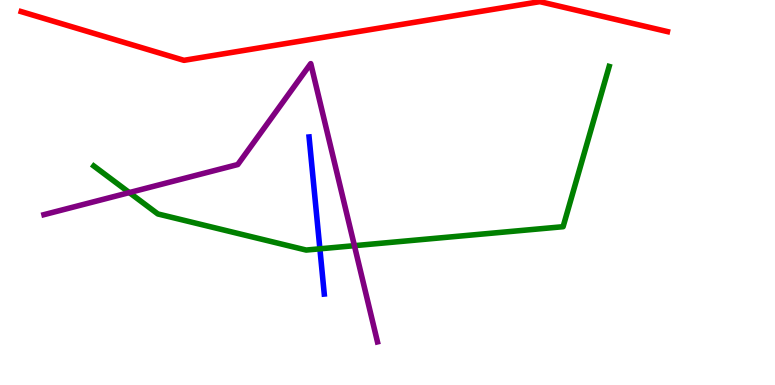[{'lines': ['blue', 'red'], 'intersections': []}, {'lines': ['green', 'red'], 'intersections': []}, {'lines': ['purple', 'red'], 'intersections': []}, {'lines': ['blue', 'green'], 'intersections': [{'x': 4.13, 'y': 3.54}]}, {'lines': ['blue', 'purple'], 'intersections': []}, {'lines': ['green', 'purple'], 'intersections': [{'x': 1.67, 'y': 5.0}, {'x': 4.57, 'y': 3.62}]}]